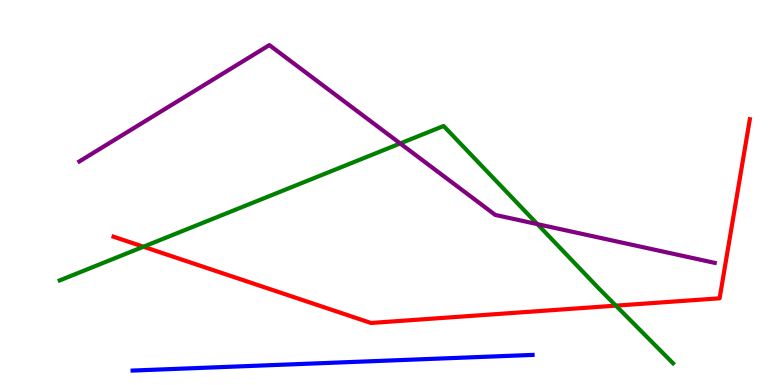[{'lines': ['blue', 'red'], 'intersections': []}, {'lines': ['green', 'red'], 'intersections': [{'x': 1.85, 'y': 3.59}, {'x': 7.95, 'y': 2.06}]}, {'lines': ['purple', 'red'], 'intersections': []}, {'lines': ['blue', 'green'], 'intersections': []}, {'lines': ['blue', 'purple'], 'intersections': []}, {'lines': ['green', 'purple'], 'intersections': [{'x': 5.16, 'y': 6.27}, {'x': 6.93, 'y': 4.18}]}]